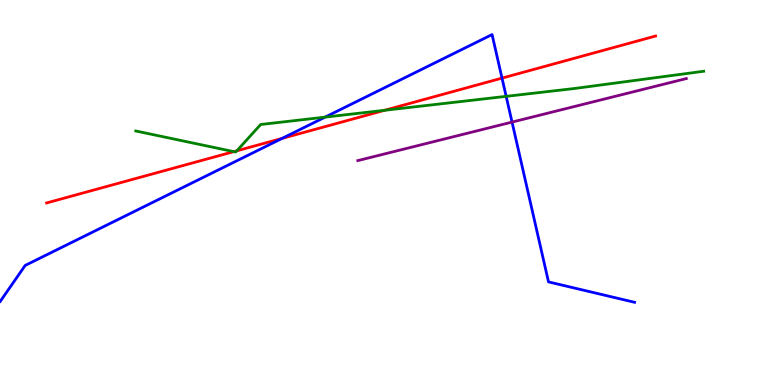[{'lines': ['blue', 'red'], 'intersections': [{'x': 3.64, 'y': 6.41}, {'x': 6.48, 'y': 7.97}]}, {'lines': ['green', 'red'], 'intersections': [{'x': 3.02, 'y': 6.06}, {'x': 3.06, 'y': 6.08}, {'x': 4.96, 'y': 7.14}]}, {'lines': ['purple', 'red'], 'intersections': []}, {'lines': ['blue', 'green'], 'intersections': [{'x': 4.2, 'y': 6.96}, {'x': 6.53, 'y': 7.5}]}, {'lines': ['blue', 'purple'], 'intersections': [{'x': 6.61, 'y': 6.83}]}, {'lines': ['green', 'purple'], 'intersections': []}]